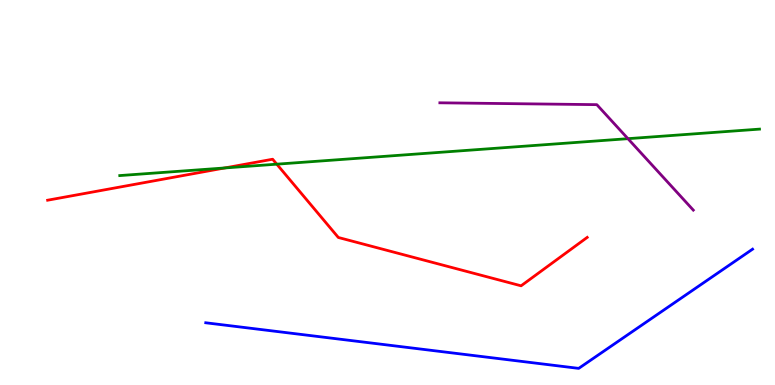[{'lines': ['blue', 'red'], 'intersections': []}, {'lines': ['green', 'red'], 'intersections': [{'x': 2.9, 'y': 5.64}, {'x': 3.57, 'y': 5.74}]}, {'lines': ['purple', 'red'], 'intersections': []}, {'lines': ['blue', 'green'], 'intersections': []}, {'lines': ['blue', 'purple'], 'intersections': []}, {'lines': ['green', 'purple'], 'intersections': [{'x': 8.1, 'y': 6.4}]}]